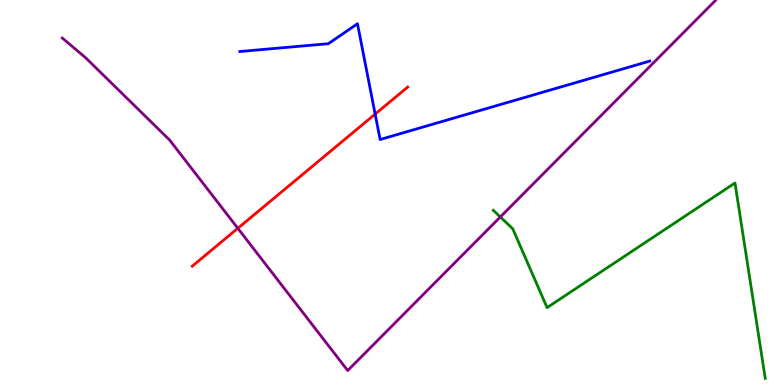[{'lines': ['blue', 'red'], 'intersections': [{'x': 4.84, 'y': 7.04}]}, {'lines': ['green', 'red'], 'intersections': []}, {'lines': ['purple', 'red'], 'intersections': [{'x': 3.07, 'y': 4.07}]}, {'lines': ['blue', 'green'], 'intersections': []}, {'lines': ['blue', 'purple'], 'intersections': []}, {'lines': ['green', 'purple'], 'intersections': [{'x': 6.46, 'y': 4.36}]}]